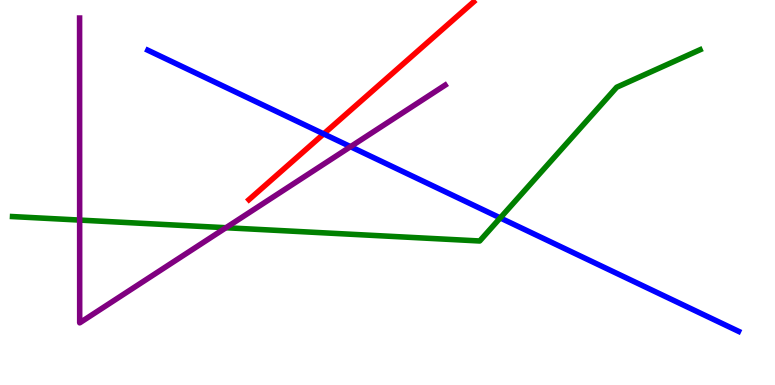[{'lines': ['blue', 'red'], 'intersections': [{'x': 4.18, 'y': 6.52}]}, {'lines': ['green', 'red'], 'intersections': []}, {'lines': ['purple', 'red'], 'intersections': []}, {'lines': ['blue', 'green'], 'intersections': [{'x': 6.45, 'y': 4.34}]}, {'lines': ['blue', 'purple'], 'intersections': [{'x': 4.52, 'y': 6.19}]}, {'lines': ['green', 'purple'], 'intersections': [{'x': 1.03, 'y': 4.28}, {'x': 2.92, 'y': 4.09}]}]